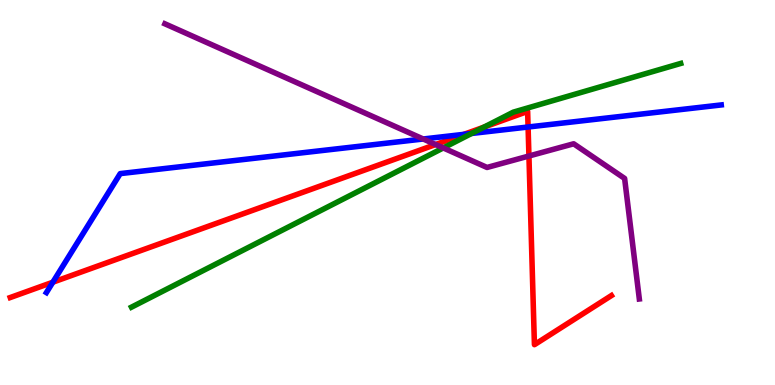[{'lines': ['blue', 'red'], 'intersections': [{'x': 0.682, 'y': 2.67}, {'x': 5.99, 'y': 6.51}, {'x': 6.81, 'y': 6.7}]}, {'lines': ['green', 'red'], 'intersections': [{'x': 6.25, 'y': 6.7}]}, {'lines': ['purple', 'red'], 'intersections': [{'x': 5.62, 'y': 6.25}, {'x': 6.82, 'y': 5.95}]}, {'lines': ['blue', 'green'], 'intersections': [{'x': 6.09, 'y': 6.53}]}, {'lines': ['blue', 'purple'], 'intersections': [{'x': 5.46, 'y': 6.39}]}, {'lines': ['green', 'purple'], 'intersections': [{'x': 5.72, 'y': 6.16}]}]